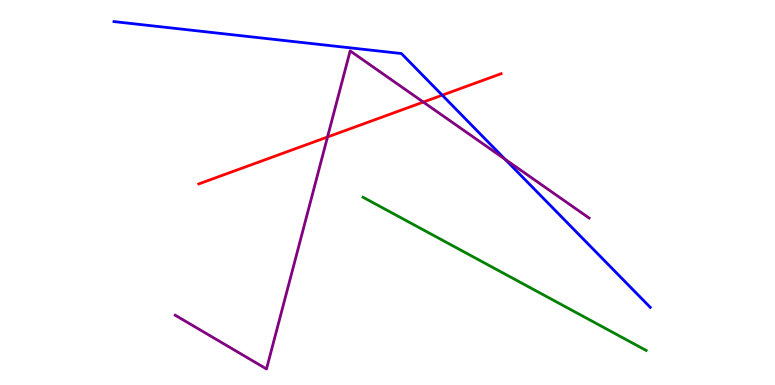[{'lines': ['blue', 'red'], 'intersections': [{'x': 5.71, 'y': 7.53}]}, {'lines': ['green', 'red'], 'intersections': []}, {'lines': ['purple', 'red'], 'intersections': [{'x': 4.23, 'y': 6.44}, {'x': 5.46, 'y': 7.35}]}, {'lines': ['blue', 'green'], 'intersections': []}, {'lines': ['blue', 'purple'], 'intersections': [{'x': 6.52, 'y': 5.86}]}, {'lines': ['green', 'purple'], 'intersections': []}]